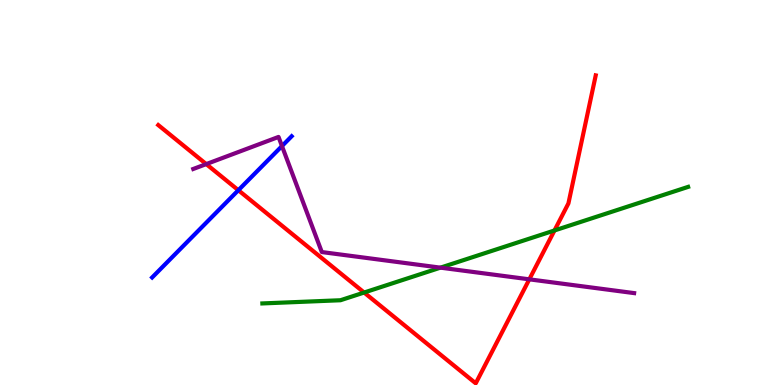[{'lines': ['blue', 'red'], 'intersections': [{'x': 3.08, 'y': 5.06}]}, {'lines': ['green', 'red'], 'intersections': [{'x': 4.7, 'y': 2.4}, {'x': 7.15, 'y': 4.01}]}, {'lines': ['purple', 'red'], 'intersections': [{'x': 2.66, 'y': 5.74}, {'x': 6.83, 'y': 2.74}]}, {'lines': ['blue', 'green'], 'intersections': []}, {'lines': ['blue', 'purple'], 'intersections': [{'x': 3.64, 'y': 6.21}]}, {'lines': ['green', 'purple'], 'intersections': [{'x': 5.68, 'y': 3.05}]}]